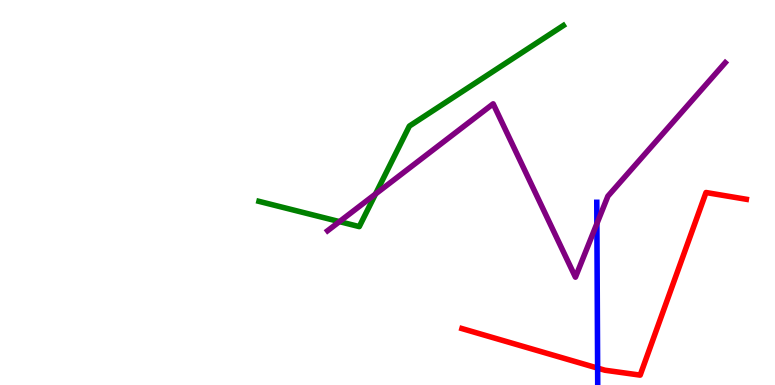[{'lines': ['blue', 'red'], 'intersections': [{'x': 7.71, 'y': 0.439}]}, {'lines': ['green', 'red'], 'intersections': []}, {'lines': ['purple', 'red'], 'intersections': []}, {'lines': ['blue', 'green'], 'intersections': []}, {'lines': ['blue', 'purple'], 'intersections': [{'x': 7.7, 'y': 4.19}]}, {'lines': ['green', 'purple'], 'intersections': [{'x': 4.38, 'y': 4.24}, {'x': 4.85, 'y': 4.96}]}]